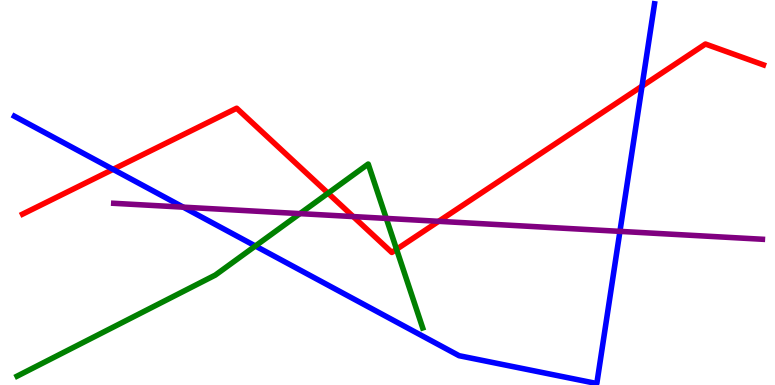[{'lines': ['blue', 'red'], 'intersections': [{'x': 1.46, 'y': 5.6}, {'x': 8.28, 'y': 7.76}]}, {'lines': ['green', 'red'], 'intersections': [{'x': 4.23, 'y': 4.98}, {'x': 5.12, 'y': 3.52}]}, {'lines': ['purple', 'red'], 'intersections': [{'x': 4.56, 'y': 4.37}, {'x': 5.66, 'y': 4.25}]}, {'lines': ['blue', 'green'], 'intersections': [{'x': 3.29, 'y': 3.61}]}, {'lines': ['blue', 'purple'], 'intersections': [{'x': 2.36, 'y': 4.62}, {'x': 8.0, 'y': 3.99}]}, {'lines': ['green', 'purple'], 'intersections': [{'x': 3.87, 'y': 4.45}, {'x': 4.98, 'y': 4.33}]}]